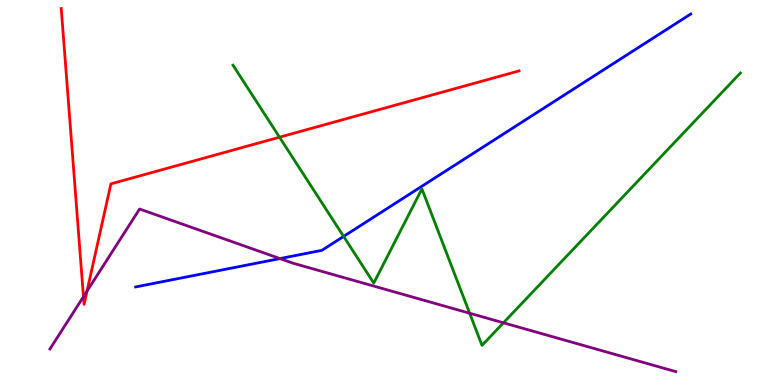[{'lines': ['blue', 'red'], 'intersections': []}, {'lines': ['green', 'red'], 'intersections': [{'x': 3.61, 'y': 6.44}]}, {'lines': ['purple', 'red'], 'intersections': [{'x': 1.08, 'y': 2.29}, {'x': 1.12, 'y': 2.44}]}, {'lines': ['blue', 'green'], 'intersections': [{'x': 4.43, 'y': 3.86}]}, {'lines': ['blue', 'purple'], 'intersections': [{'x': 3.61, 'y': 3.28}]}, {'lines': ['green', 'purple'], 'intersections': [{'x': 6.06, 'y': 1.86}, {'x': 6.5, 'y': 1.62}]}]